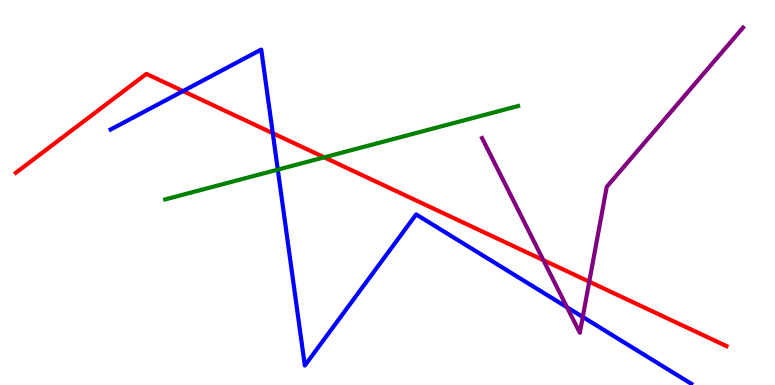[{'lines': ['blue', 'red'], 'intersections': [{'x': 2.36, 'y': 7.63}, {'x': 3.52, 'y': 6.54}]}, {'lines': ['green', 'red'], 'intersections': [{'x': 4.18, 'y': 5.91}]}, {'lines': ['purple', 'red'], 'intersections': [{'x': 7.01, 'y': 3.24}, {'x': 7.6, 'y': 2.68}]}, {'lines': ['blue', 'green'], 'intersections': [{'x': 3.58, 'y': 5.59}]}, {'lines': ['blue', 'purple'], 'intersections': [{'x': 7.32, 'y': 2.02}, {'x': 7.52, 'y': 1.77}]}, {'lines': ['green', 'purple'], 'intersections': []}]